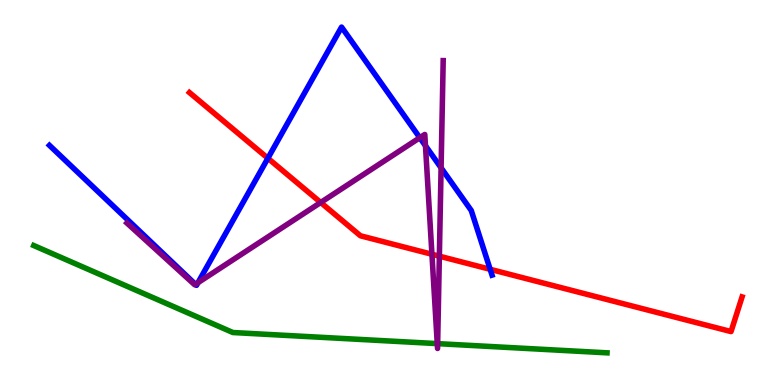[{'lines': ['blue', 'red'], 'intersections': [{'x': 3.46, 'y': 5.89}, {'x': 6.32, 'y': 3.0}]}, {'lines': ['green', 'red'], 'intersections': []}, {'lines': ['purple', 'red'], 'intersections': [{'x': 4.14, 'y': 4.74}, {'x': 5.57, 'y': 3.4}, {'x': 5.67, 'y': 3.35}]}, {'lines': ['blue', 'green'], 'intersections': []}, {'lines': ['blue', 'purple'], 'intersections': [{'x': 2.52, 'y': 2.62}, {'x': 2.55, 'y': 2.66}, {'x': 5.42, 'y': 6.42}, {'x': 5.49, 'y': 6.21}, {'x': 5.69, 'y': 5.64}]}, {'lines': ['green', 'purple'], 'intersections': [{'x': 5.64, 'y': 1.07}, {'x': 5.65, 'y': 1.07}]}]